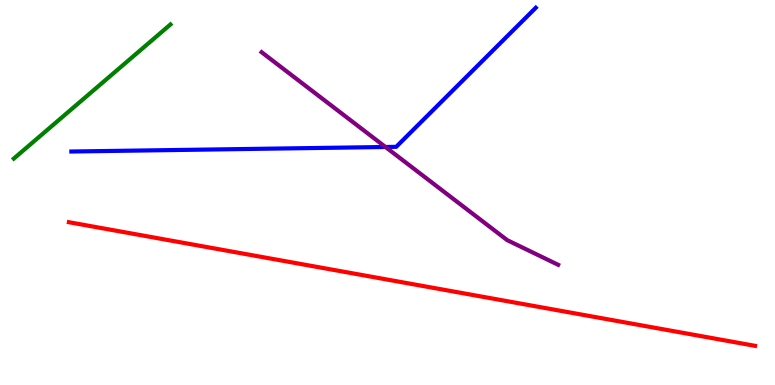[{'lines': ['blue', 'red'], 'intersections': []}, {'lines': ['green', 'red'], 'intersections': []}, {'lines': ['purple', 'red'], 'intersections': []}, {'lines': ['blue', 'green'], 'intersections': []}, {'lines': ['blue', 'purple'], 'intersections': [{'x': 4.97, 'y': 6.18}]}, {'lines': ['green', 'purple'], 'intersections': []}]